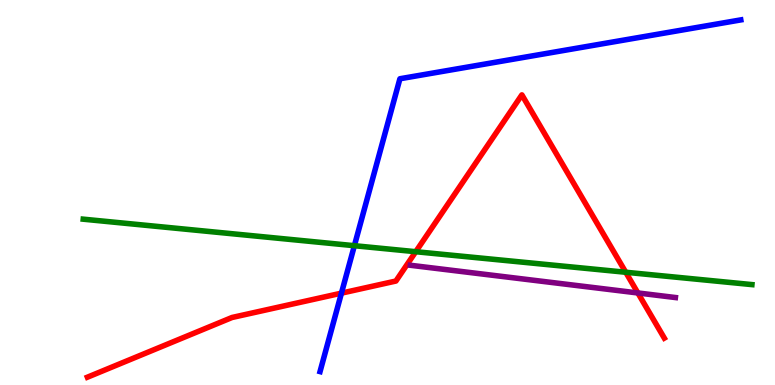[{'lines': ['blue', 'red'], 'intersections': [{'x': 4.41, 'y': 2.39}]}, {'lines': ['green', 'red'], 'intersections': [{'x': 5.36, 'y': 3.46}, {'x': 8.07, 'y': 2.93}]}, {'lines': ['purple', 'red'], 'intersections': [{'x': 8.23, 'y': 2.39}]}, {'lines': ['blue', 'green'], 'intersections': [{'x': 4.57, 'y': 3.62}]}, {'lines': ['blue', 'purple'], 'intersections': []}, {'lines': ['green', 'purple'], 'intersections': []}]